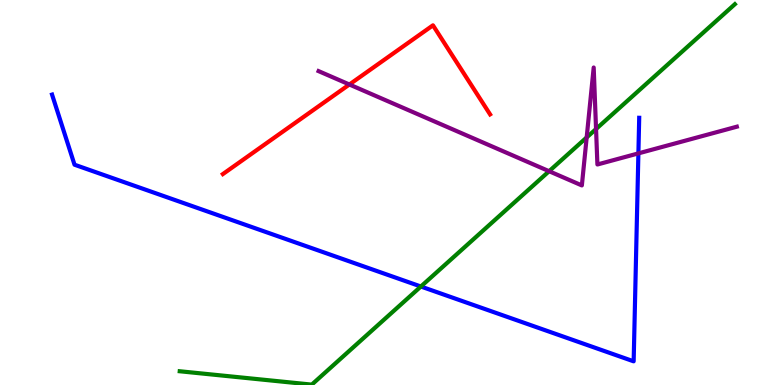[{'lines': ['blue', 'red'], 'intersections': []}, {'lines': ['green', 'red'], 'intersections': []}, {'lines': ['purple', 'red'], 'intersections': [{'x': 4.51, 'y': 7.81}]}, {'lines': ['blue', 'green'], 'intersections': [{'x': 5.43, 'y': 2.56}]}, {'lines': ['blue', 'purple'], 'intersections': [{'x': 8.24, 'y': 6.02}]}, {'lines': ['green', 'purple'], 'intersections': [{'x': 7.09, 'y': 5.55}, {'x': 7.57, 'y': 6.43}, {'x': 7.69, 'y': 6.65}]}]